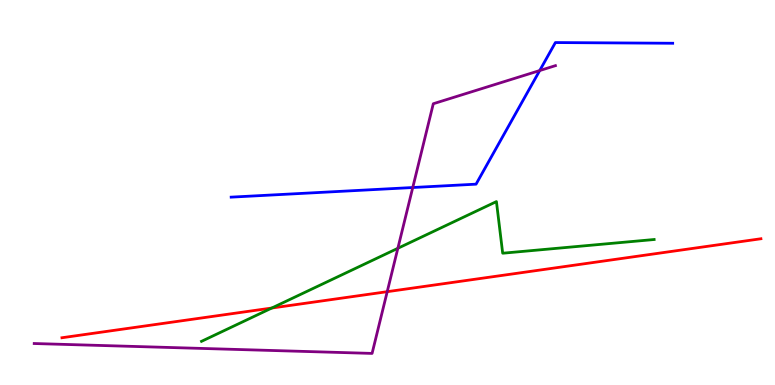[{'lines': ['blue', 'red'], 'intersections': []}, {'lines': ['green', 'red'], 'intersections': [{'x': 3.51, 'y': 2.0}]}, {'lines': ['purple', 'red'], 'intersections': [{'x': 5.0, 'y': 2.42}]}, {'lines': ['blue', 'green'], 'intersections': []}, {'lines': ['blue', 'purple'], 'intersections': [{'x': 5.33, 'y': 5.13}, {'x': 6.96, 'y': 8.17}]}, {'lines': ['green', 'purple'], 'intersections': [{'x': 5.13, 'y': 3.55}]}]